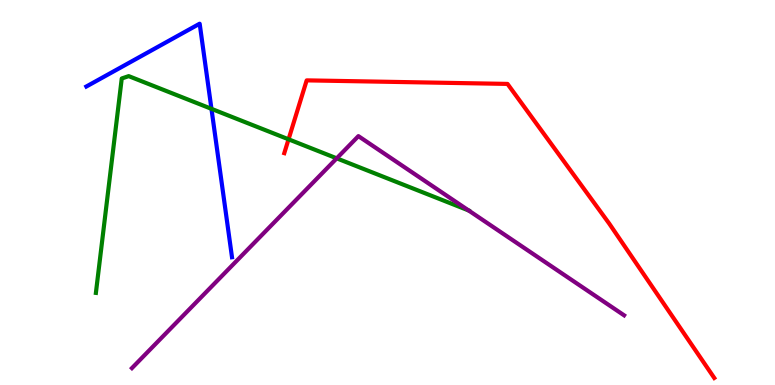[{'lines': ['blue', 'red'], 'intersections': []}, {'lines': ['green', 'red'], 'intersections': [{'x': 3.72, 'y': 6.38}]}, {'lines': ['purple', 'red'], 'intersections': []}, {'lines': ['blue', 'green'], 'intersections': [{'x': 2.73, 'y': 7.17}]}, {'lines': ['blue', 'purple'], 'intersections': []}, {'lines': ['green', 'purple'], 'intersections': [{'x': 4.34, 'y': 5.89}, {'x': 6.05, 'y': 4.53}]}]